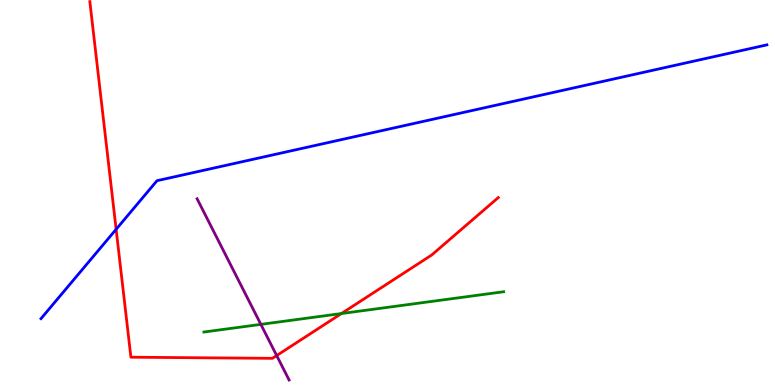[{'lines': ['blue', 'red'], 'intersections': [{'x': 1.5, 'y': 4.04}]}, {'lines': ['green', 'red'], 'intersections': [{'x': 4.41, 'y': 1.86}]}, {'lines': ['purple', 'red'], 'intersections': [{'x': 3.57, 'y': 0.765}]}, {'lines': ['blue', 'green'], 'intersections': []}, {'lines': ['blue', 'purple'], 'intersections': []}, {'lines': ['green', 'purple'], 'intersections': [{'x': 3.37, 'y': 1.57}]}]